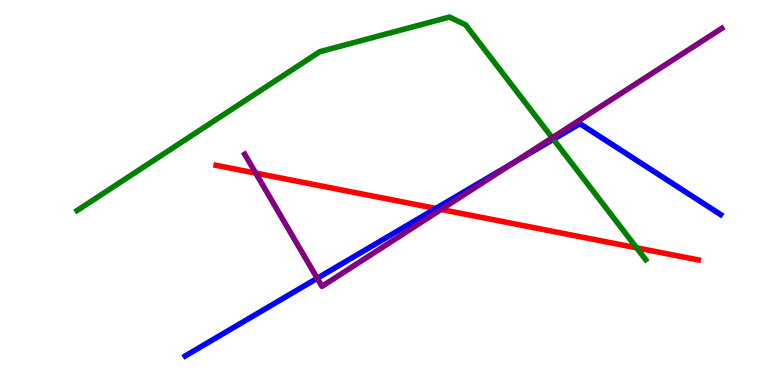[{'lines': ['blue', 'red'], 'intersections': [{'x': 5.62, 'y': 4.59}]}, {'lines': ['green', 'red'], 'intersections': [{'x': 8.21, 'y': 3.56}]}, {'lines': ['purple', 'red'], 'intersections': [{'x': 3.3, 'y': 5.5}, {'x': 5.69, 'y': 4.56}]}, {'lines': ['blue', 'green'], 'intersections': [{'x': 7.14, 'y': 6.38}]}, {'lines': ['blue', 'purple'], 'intersections': [{'x': 4.09, 'y': 2.77}, {'x': 6.62, 'y': 5.76}]}, {'lines': ['green', 'purple'], 'intersections': [{'x': 7.13, 'y': 6.42}]}]